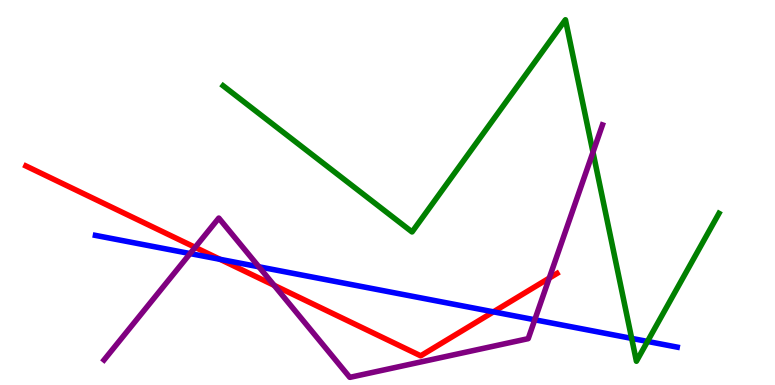[{'lines': ['blue', 'red'], 'intersections': [{'x': 2.84, 'y': 3.26}, {'x': 6.37, 'y': 1.9}]}, {'lines': ['green', 'red'], 'intersections': []}, {'lines': ['purple', 'red'], 'intersections': [{'x': 2.52, 'y': 3.58}, {'x': 3.54, 'y': 2.59}, {'x': 7.09, 'y': 2.78}]}, {'lines': ['blue', 'green'], 'intersections': [{'x': 8.15, 'y': 1.21}, {'x': 8.35, 'y': 1.13}]}, {'lines': ['blue', 'purple'], 'intersections': [{'x': 2.45, 'y': 3.41}, {'x': 3.34, 'y': 3.07}, {'x': 6.9, 'y': 1.69}]}, {'lines': ['green', 'purple'], 'intersections': [{'x': 7.65, 'y': 6.05}]}]